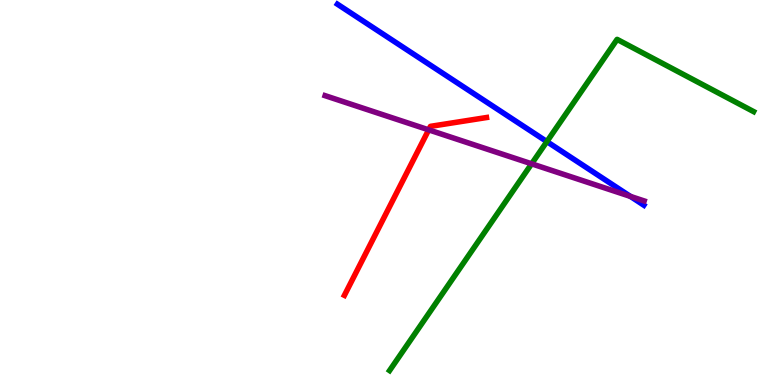[{'lines': ['blue', 'red'], 'intersections': []}, {'lines': ['green', 'red'], 'intersections': []}, {'lines': ['purple', 'red'], 'intersections': [{'x': 5.53, 'y': 6.63}]}, {'lines': ['blue', 'green'], 'intersections': [{'x': 7.06, 'y': 6.32}]}, {'lines': ['blue', 'purple'], 'intersections': [{'x': 8.13, 'y': 4.9}]}, {'lines': ['green', 'purple'], 'intersections': [{'x': 6.86, 'y': 5.75}]}]